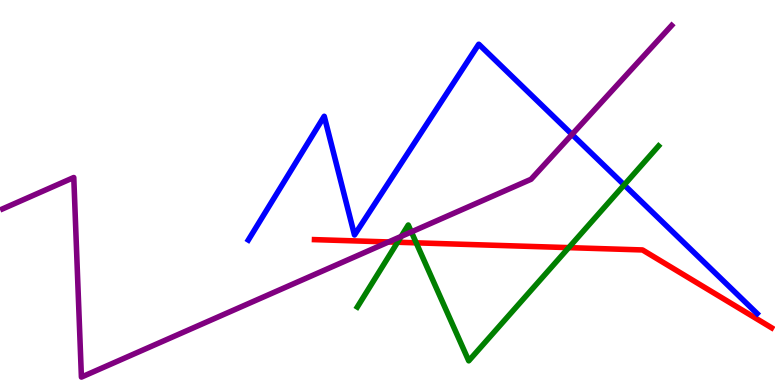[{'lines': ['blue', 'red'], 'intersections': []}, {'lines': ['green', 'red'], 'intersections': [{'x': 5.13, 'y': 3.71}, {'x': 5.37, 'y': 3.69}, {'x': 7.34, 'y': 3.57}]}, {'lines': ['purple', 'red'], 'intersections': [{'x': 5.01, 'y': 3.72}]}, {'lines': ['blue', 'green'], 'intersections': [{'x': 8.05, 'y': 5.2}]}, {'lines': ['blue', 'purple'], 'intersections': [{'x': 7.38, 'y': 6.51}]}, {'lines': ['green', 'purple'], 'intersections': [{'x': 5.18, 'y': 3.86}, {'x': 5.31, 'y': 3.98}]}]